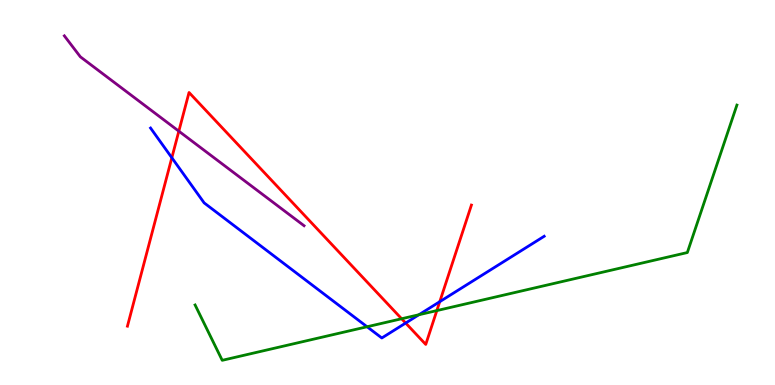[{'lines': ['blue', 'red'], 'intersections': [{'x': 2.22, 'y': 5.9}, {'x': 5.23, 'y': 1.61}, {'x': 5.67, 'y': 2.16}]}, {'lines': ['green', 'red'], 'intersections': [{'x': 5.18, 'y': 1.72}, {'x': 5.64, 'y': 1.93}]}, {'lines': ['purple', 'red'], 'intersections': [{'x': 2.31, 'y': 6.59}]}, {'lines': ['blue', 'green'], 'intersections': [{'x': 4.74, 'y': 1.51}, {'x': 5.41, 'y': 1.82}]}, {'lines': ['blue', 'purple'], 'intersections': []}, {'lines': ['green', 'purple'], 'intersections': []}]